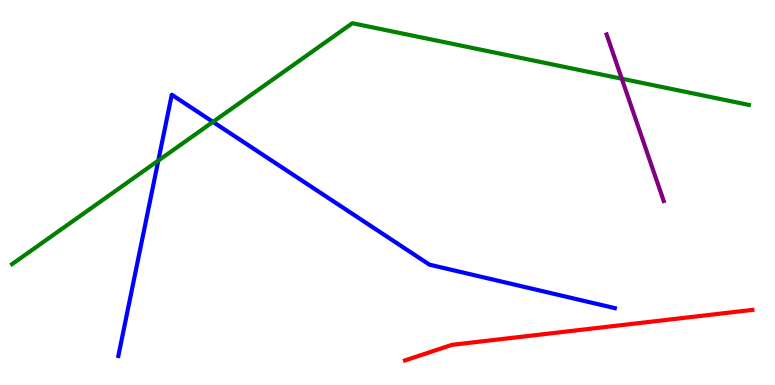[{'lines': ['blue', 'red'], 'intersections': []}, {'lines': ['green', 'red'], 'intersections': []}, {'lines': ['purple', 'red'], 'intersections': []}, {'lines': ['blue', 'green'], 'intersections': [{'x': 2.04, 'y': 5.83}, {'x': 2.75, 'y': 6.83}]}, {'lines': ['blue', 'purple'], 'intersections': []}, {'lines': ['green', 'purple'], 'intersections': [{'x': 8.02, 'y': 7.96}]}]